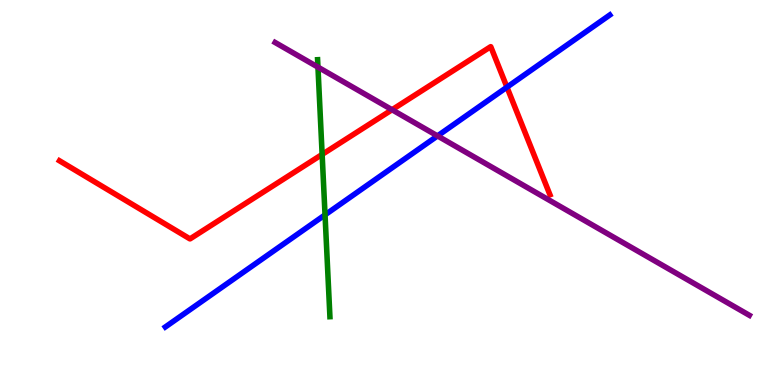[{'lines': ['blue', 'red'], 'intersections': [{'x': 6.54, 'y': 7.74}]}, {'lines': ['green', 'red'], 'intersections': [{'x': 4.16, 'y': 5.99}]}, {'lines': ['purple', 'red'], 'intersections': [{'x': 5.06, 'y': 7.15}]}, {'lines': ['blue', 'green'], 'intersections': [{'x': 4.19, 'y': 4.42}]}, {'lines': ['blue', 'purple'], 'intersections': [{'x': 5.65, 'y': 6.47}]}, {'lines': ['green', 'purple'], 'intersections': [{'x': 4.1, 'y': 8.26}]}]